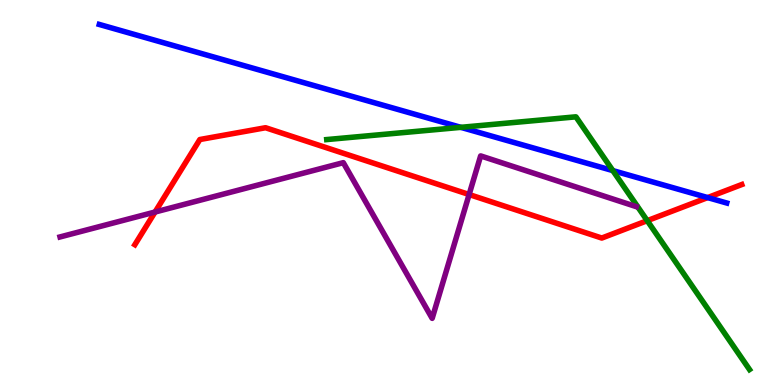[{'lines': ['blue', 'red'], 'intersections': [{'x': 9.13, 'y': 4.87}]}, {'lines': ['green', 'red'], 'intersections': [{'x': 8.35, 'y': 4.27}]}, {'lines': ['purple', 'red'], 'intersections': [{'x': 2.0, 'y': 4.49}, {'x': 6.05, 'y': 4.95}]}, {'lines': ['blue', 'green'], 'intersections': [{'x': 5.95, 'y': 6.69}, {'x': 7.91, 'y': 5.57}]}, {'lines': ['blue', 'purple'], 'intersections': []}, {'lines': ['green', 'purple'], 'intersections': []}]